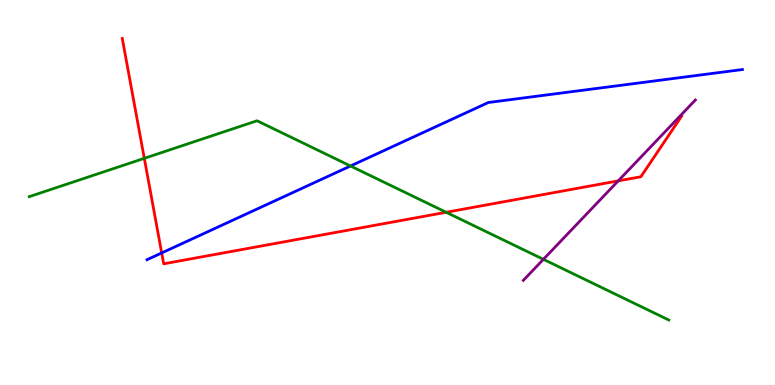[{'lines': ['blue', 'red'], 'intersections': [{'x': 2.09, 'y': 3.43}]}, {'lines': ['green', 'red'], 'intersections': [{'x': 1.86, 'y': 5.89}, {'x': 5.76, 'y': 4.49}]}, {'lines': ['purple', 'red'], 'intersections': [{'x': 7.98, 'y': 5.3}]}, {'lines': ['blue', 'green'], 'intersections': [{'x': 4.52, 'y': 5.69}]}, {'lines': ['blue', 'purple'], 'intersections': []}, {'lines': ['green', 'purple'], 'intersections': [{'x': 7.01, 'y': 3.26}]}]